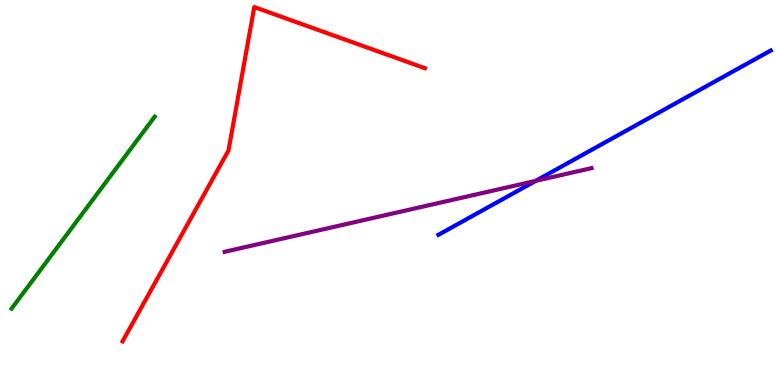[{'lines': ['blue', 'red'], 'intersections': []}, {'lines': ['green', 'red'], 'intersections': []}, {'lines': ['purple', 'red'], 'intersections': []}, {'lines': ['blue', 'green'], 'intersections': []}, {'lines': ['blue', 'purple'], 'intersections': [{'x': 6.91, 'y': 5.3}]}, {'lines': ['green', 'purple'], 'intersections': []}]